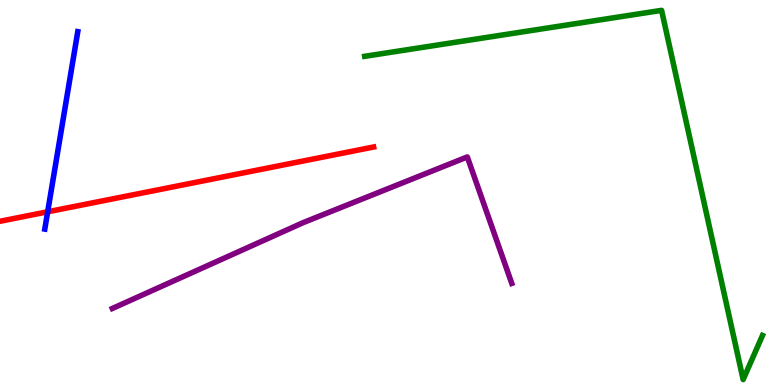[{'lines': ['blue', 'red'], 'intersections': [{'x': 0.615, 'y': 4.5}]}, {'lines': ['green', 'red'], 'intersections': []}, {'lines': ['purple', 'red'], 'intersections': []}, {'lines': ['blue', 'green'], 'intersections': []}, {'lines': ['blue', 'purple'], 'intersections': []}, {'lines': ['green', 'purple'], 'intersections': []}]